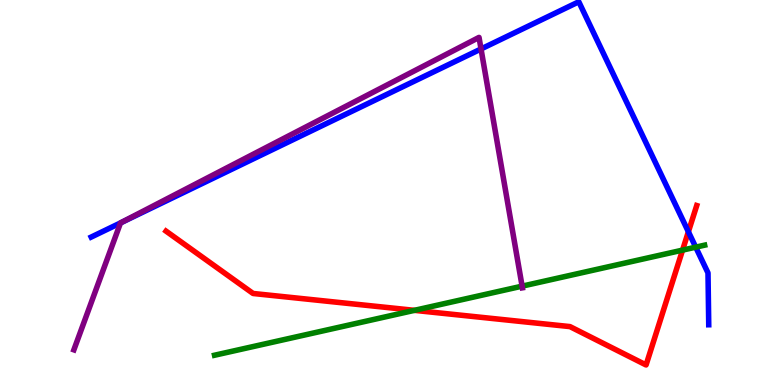[{'lines': ['blue', 'red'], 'intersections': [{'x': 8.88, 'y': 3.98}]}, {'lines': ['green', 'red'], 'intersections': [{'x': 5.35, 'y': 1.94}, {'x': 8.81, 'y': 3.5}]}, {'lines': ['purple', 'red'], 'intersections': []}, {'lines': ['blue', 'green'], 'intersections': [{'x': 8.98, 'y': 3.58}]}, {'lines': ['blue', 'purple'], 'intersections': [{'x': 1.55, 'y': 4.21}, {'x': 6.21, 'y': 8.73}]}, {'lines': ['green', 'purple'], 'intersections': [{'x': 6.74, 'y': 2.57}]}]